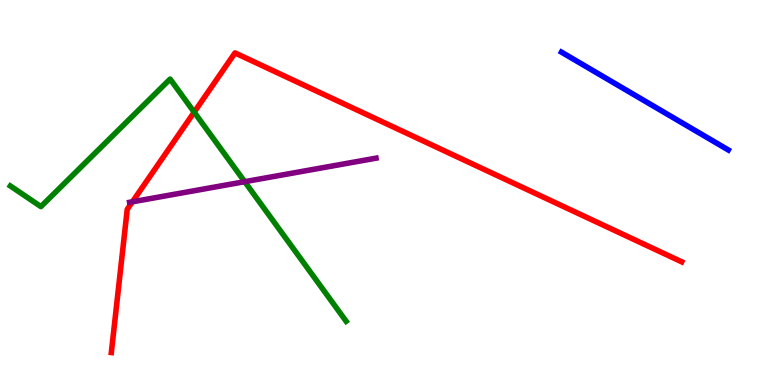[{'lines': ['blue', 'red'], 'intersections': []}, {'lines': ['green', 'red'], 'intersections': [{'x': 2.51, 'y': 7.09}]}, {'lines': ['purple', 'red'], 'intersections': [{'x': 1.71, 'y': 4.76}]}, {'lines': ['blue', 'green'], 'intersections': []}, {'lines': ['blue', 'purple'], 'intersections': []}, {'lines': ['green', 'purple'], 'intersections': [{'x': 3.16, 'y': 5.28}]}]